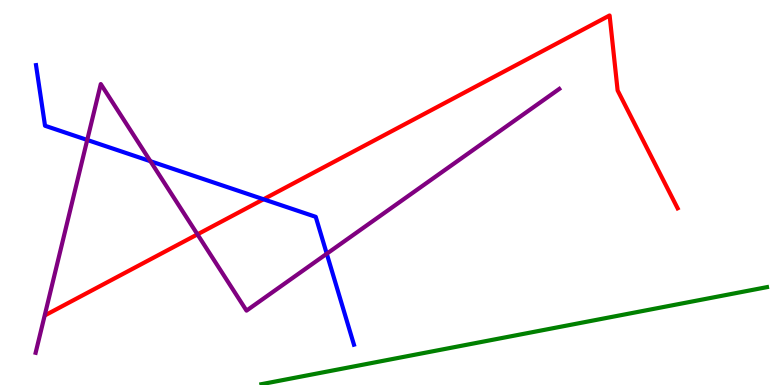[{'lines': ['blue', 'red'], 'intersections': [{'x': 3.4, 'y': 4.82}]}, {'lines': ['green', 'red'], 'intersections': []}, {'lines': ['purple', 'red'], 'intersections': [{'x': 2.55, 'y': 3.91}]}, {'lines': ['blue', 'green'], 'intersections': []}, {'lines': ['blue', 'purple'], 'intersections': [{'x': 1.13, 'y': 6.36}, {'x': 1.94, 'y': 5.81}, {'x': 4.22, 'y': 3.41}]}, {'lines': ['green', 'purple'], 'intersections': []}]